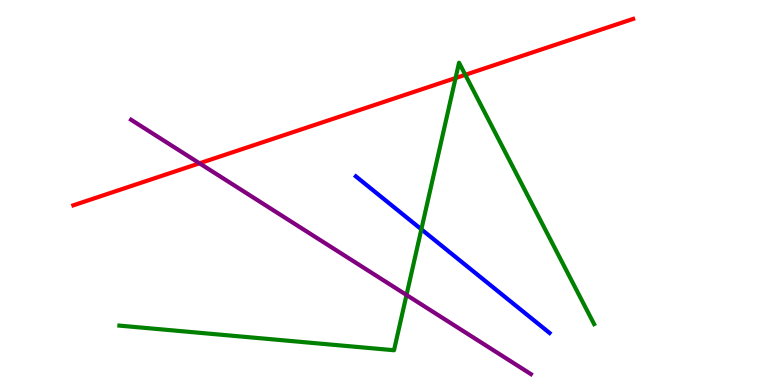[{'lines': ['blue', 'red'], 'intersections': []}, {'lines': ['green', 'red'], 'intersections': [{'x': 5.88, 'y': 7.97}, {'x': 6.0, 'y': 8.06}]}, {'lines': ['purple', 'red'], 'intersections': [{'x': 2.57, 'y': 5.76}]}, {'lines': ['blue', 'green'], 'intersections': [{'x': 5.44, 'y': 4.04}]}, {'lines': ['blue', 'purple'], 'intersections': []}, {'lines': ['green', 'purple'], 'intersections': [{'x': 5.25, 'y': 2.34}]}]